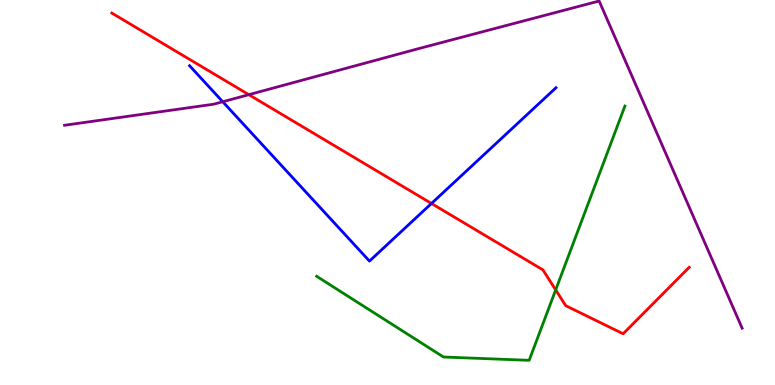[{'lines': ['blue', 'red'], 'intersections': [{'x': 5.57, 'y': 4.71}]}, {'lines': ['green', 'red'], 'intersections': [{'x': 7.17, 'y': 2.47}]}, {'lines': ['purple', 'red'], 'intersections': [{'x': 3.21, 'y': 7.54}]}, {'lines': ['blue', 'green'], 'intersections': []}, {'lines': ['blue', 'purple'], 'intersections': [{'x': 2.87, 'y': 7.36}]}, {'lines': ['green', 'purple'], 'intersections': []}]